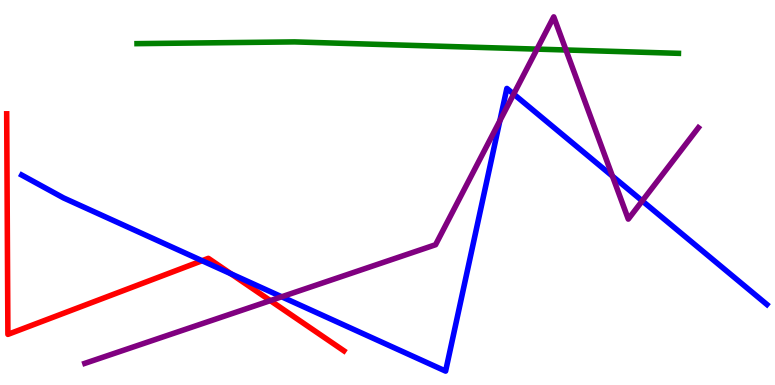[{'lines': ['blue', 'red'], 'intersections': [{'x': 2.61, 'y': 3.23}, {'x': 2.98, 'y': 2.89}]}, {'lines': ['green', 'red'], 'intersections': []}, {'lines': ['purple', 'red'], 'intersections': [{'x': 3.49, 'y': 2.19}]}, {'lines': ['blue', 'green'], 'intersections': []}, {'lines': ['blue', 'purple'], 'intersections': [{'x': 3.63, 'y': 2.29}, {'x': 6.45, 'y': 6.86}, {'x': 6.63, 'y': 7.56}, {'x': 7.9, 'y': 5.42}, {'x': 8.29, 'y': 4.78}]}, {'lines': ['green', 'purple'], 'intersections': [{'x': 6.93, 'y': 8.72}, {'x': 7.3, 'y': 8.7}]}]